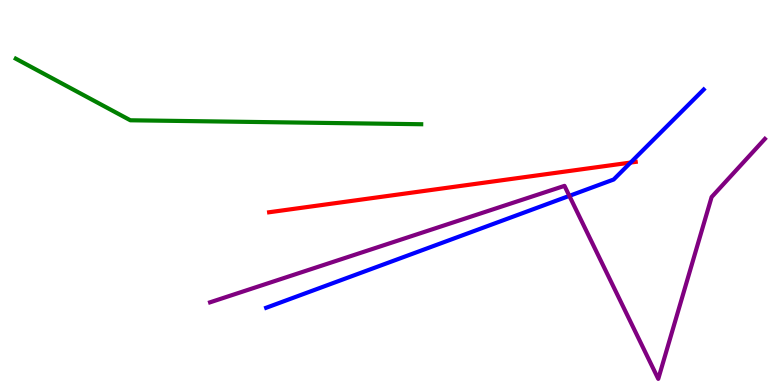[{'lines': ['blue', 'red'], 'intersections': [{'x': 8.14, 'y': 5.78}]}, {'lines': ['green', 'red'], 'intersections': []}, {'lines': ['purple', 'red'], 'intersections': []}, {'lines': ['blue', 'green'], 'intersections': []}, {'lines': ['blue', 'purple'], 'intersections': [{'x': 7.35, 'y': 4.91}]}, {'lines': ['green', 'purple'], 'intersections': []}]